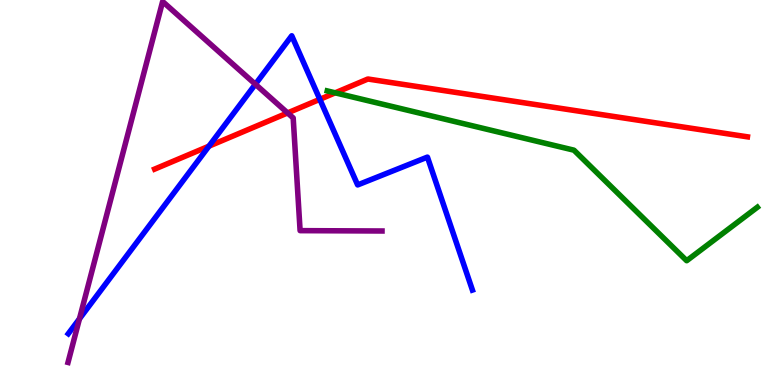[{'lines': ['blue', 'red'], 'intersections': [{'x': 2.7, 'y': 6.2}, {'x': 4.13, 'y': 7.42}]}, {'lines': ['green', 'red'], 'intersections': [{'x': 4.33, 'y': 7.59}]}, {'lines': ['purple', 'red'], 'intersections': [{'x': 3.71, 'y': 7.07}]}, {'lines': ['blue', 'green'], 'intersections': []}, {'lines': ['blue', 'purple'], 'intersections': [{'x': 1.03, 'y': 1.72}, {'x': 3.3, 'y': 7.81}]}, {'lines': ['green', 'purple'], 'intersections': []}]